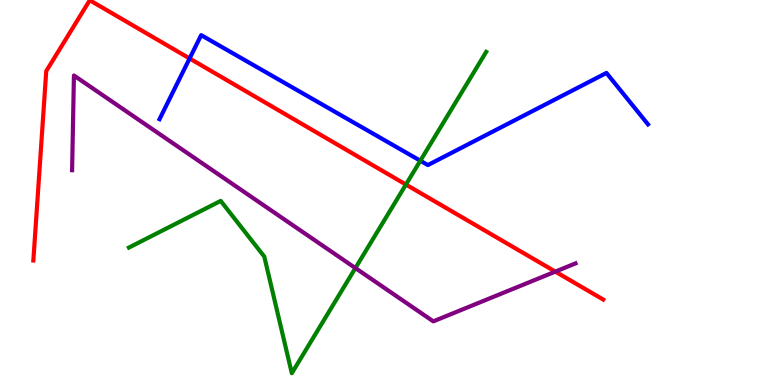[{'lines': ['blue', 'red'], 'intersections': [{'x': 2.45, 'y': 8.48}]}, {'lines': ['green', 'red'], 'intersections': [{'x': 5.24, 'y': 5.21}]}, {'lines': ['purple', 'red'], 'intersections': [{'x': 7.17, 'y': 2.94}]}, {'lines': ['blue', 'green'], 'intersections': [{'x': 5.42, 'y': 5.83}]}, {'lines': ['blue', 'purple'], 'intersections': []}, {'lines': ['green', 'purple'], 'intersections': [{'x': 4.59, 'y': 3.04}]}]